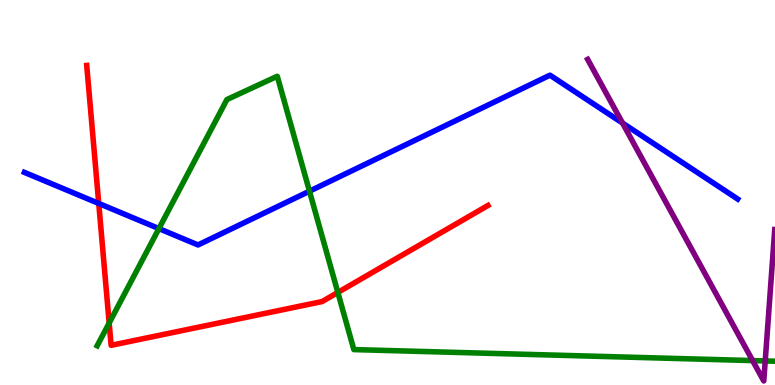[{'lines': ['blue', 'red'], 'intersections': [{'x': 1.27, 'y': 4.72}]}, {'lines': ['green', 'red'], 'intersections': [{'x': 1.41, 'y': 1.61}, {'x': 4.36, 'y': 2.4}]}, {'lines': ['purple', 'red'], 'intersections': []}, {'lines': ['blue', 'green'], 'intersections': [{'x': 2.05, 'y': 4.06}, {'x': 3.99, 'y': 5.03}]}, {'lines': ['blue', 'purple'], 'intersections': [{'x': 8.03, 'y': 6.8}]}, {'lines': ['green', 'purple'], 'intersections': [{'x': 9.71, 'y': 0.634}, {'x': 9.87, 'y': 0.625}]}]